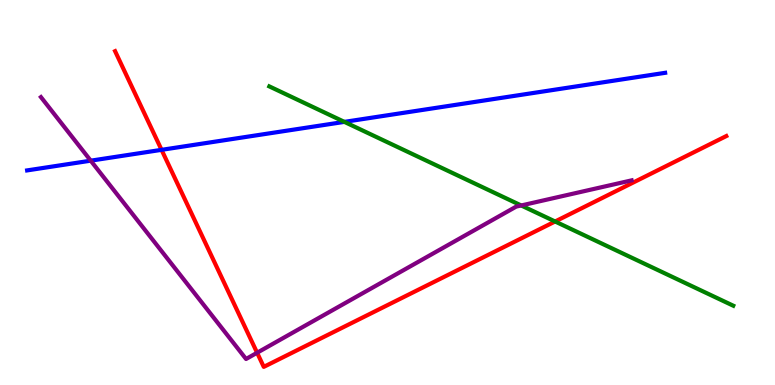[{'lines': ['blue', 'red'], 'intersections': [{'x': 2.08, 'y': 6.11}]}, {'lines': ['green', 'red'], 'intersections': [{'x': 7.16, 'y': 4.25}]}, {'lines': ['purple', 'red'], 'intersections': [{'x': 3.32, 'y': 0.838}]}, {'lines': ['blue', 'green'], 'intersections': [{'x': 4.44, 'y': 6.83}]}, {'lines': ['blue', 'purple'], 'intersections': [{'x': 1.17, 'y': 5.83}]}, {'lines': ['green', 'purple'], 'intersections': [{'x': 6.73, 'y': 4.66}]}]